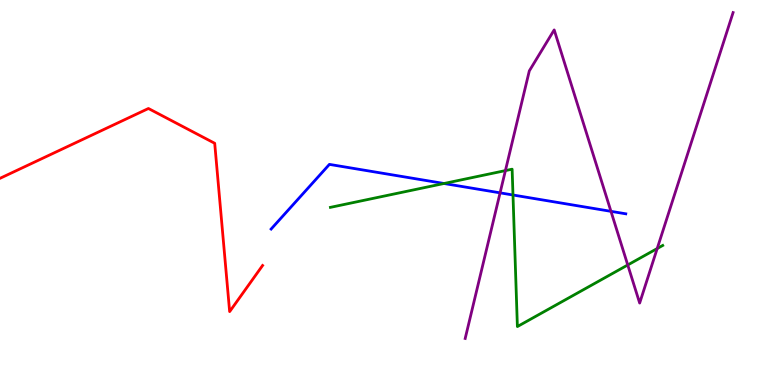[{'lines': ['blue', 'red'], 'intersections': []}, {'lines': ['green', 'red'], 'intersections': []}, {'lines': ['purple', 'red'], 'intersections': []}, {'lines': ['blue', 'green'], 'intersections': [{'x': 5.73, 'y': 5.23}, {'x': 6.62, 'y': 4.94}]}, {'lines': ['blue', 'purple'], 'intersections': [{'x': 6.45, 'y': 4.99}, {'x': 7.88, 'y': 4.51}]}, {'lines': ['green', 'purple'], 'intersections': [{'x': 6.52, 'y': 5.57}, {'x': 8.1, 'y': 3.12}, {'x': 8.48, 'y': 3.54}]}]